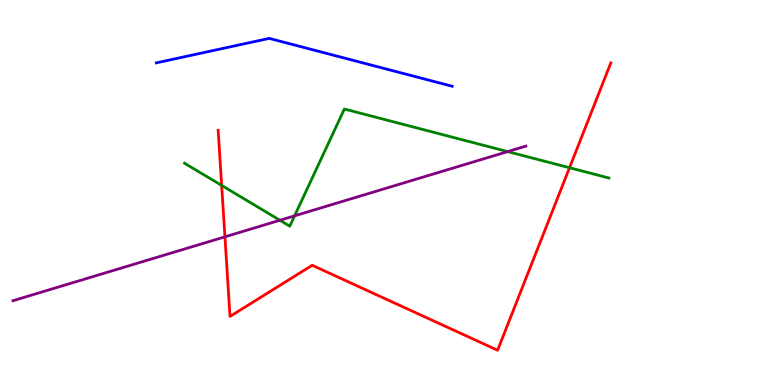[{'lines': ['blue', 'red'], 'intersections': []}, {'lines': ['green', 'red'], 'intersections': [{'x': 2.86, 'y': 5.18}, {'x': 7.35, 'y': 5.64}]}, {'lines': ['purple', 'red'], 'intersections': [{'x': 2.9, 'y': 3.85}]}, {'lines': ['blue', 'green'], 'intersections': []}, {'lines': ['blue', 'purple'], 'intersections': []}, {'lines': ['green', 'purple'], 'intersections': [{'x': 3.61, 'y': 4.28}, {'x': 3.8, 'y': 4.39}, {'x': 6.55, 'y': 6.06}]}]